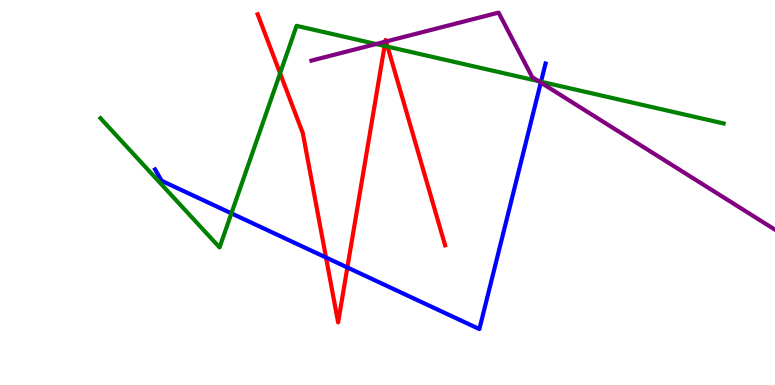[{'lines': ['blue', 'red'], 'intersections': [{'x': 4.21, 'y': 3.31}, {'x': 4.48, 'y': 3.05}]}, {'lines': ['green', 'red'], 'intersections': [{'x': 3.61, 'y': 8.1}, {'x': 4.96, 'y': 8.81}, {'x': 5.0, 'y': 8.79}]}, {'lines': ['purple', 'red'], 'intersections': [{'x': 4.97, 'y': 8.92}, {'x': 4.98, 'y': 8.92}]}, {'lines': ['blue', 'green'], 'intersections': [{'x': 2.99, 'y': 4.46}, {'x': 6.98, 'y': 7.88}]}, {'lines': ['blue', 'purple'], 'intersections': [{'x': 6.98, 'y': 7.85}]}, {'lines': ['green', 'purple'], 'intersections': [{'x': 4.85, 'y': 8.86}, {'x': 6.95, 'y': 7.89}]}]